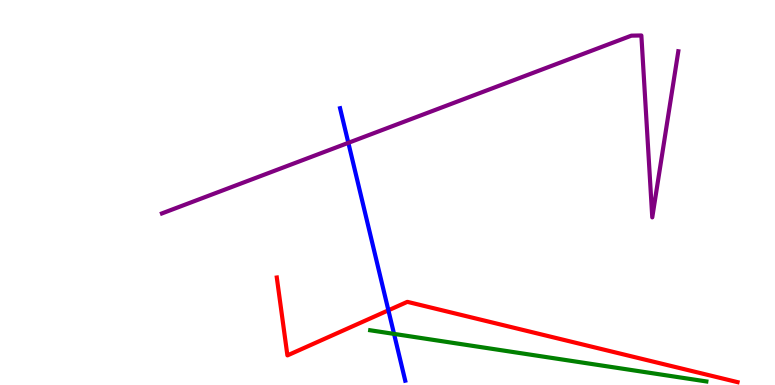[{'lines': ['blue', 'red'], 'intersections': [{'x': 5.01, 'y': 1.94}]}, {'lines': ['green', 'red'], 'intersections': []}, {'lines': ['purple', 'red'], 'intersections': []}, {'lines': ['blue', 'green'], 'intersections': [{'x': 5.08, 'y': 1.33}]}, {'lines': ['blue', 'purple'], 'intersections': [{'x': 4.49, 'y': 6.29}]}, {'lines': ['green', 'purple'], 'intersections': []}]